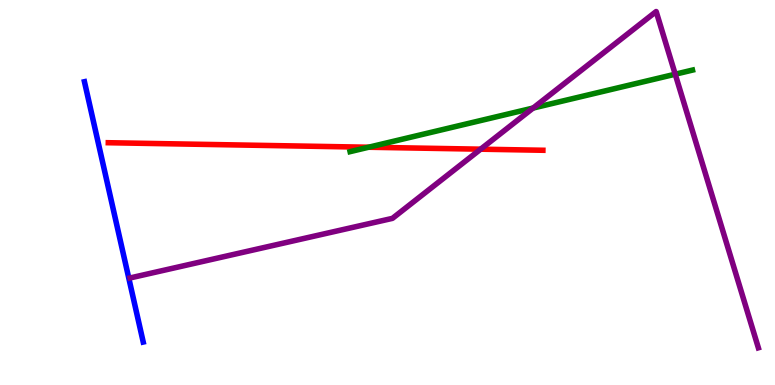[{'lines': ['blue', 'red'], 'intersections': []}, {'lines': ['green', 'red'], 'intersections': [{'x': 4.76, 'y': 6.18}]}, {'lines': ['purple', 'red'], 'intersections': [{'x': 6.2, 'y': 6.13}]}, {'lines': ['blue', 'green'], 'intersections': []}, {'lines': ['blue', 'purple'], 'intersections': []}, {'lines': ['green', 'purple'], 'intersections': [{'x': 6.88, 'y': 7.19}, {'x': 8.71, 'y': 8.07}]}]